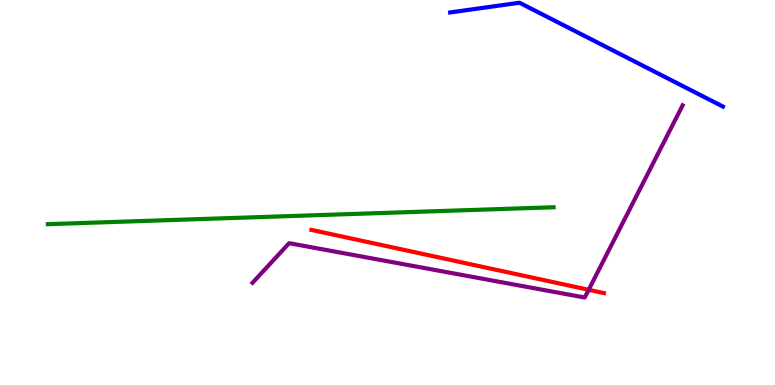[{'lines': ['blue', 'red'], 'intersections': []}, {'lines': ['green', 'red'], 'intersections': []}, {'lines': ['purple', 'red'], 'intersections': [{'x': 7.6, 'y': 2.47}]}, {'lines': ['blue', 'green'], 'intersections': []}, {'lines': ['blue', 'purple'], 'intersections': []}, {'lines': ['green', 'purple'], 'intersections': []}]